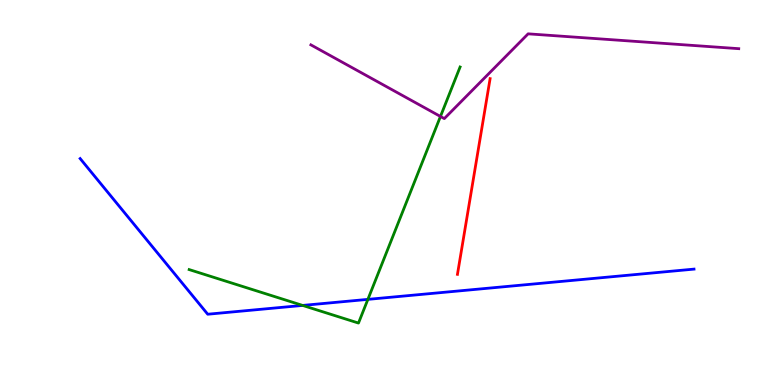[{'lines': ['blue', 'red'], 'intersections': []}, {'lines': ['green', 'red'], 'intersections': []}, {'lines': ['purple', 'red'], 'intersections': []}, {'lines': ['blue', 'green'], 'intersections': [{'x': 3.91, 'y': 2.07}, {'x': 4.75, 'y': 2.22}]}, {'lines': ['blue', 'purple'], 'intersections': []}, {'lines': ['green', 'purple'], 'intersections': [{'x': 5.68, 'y': 6.97}]}]